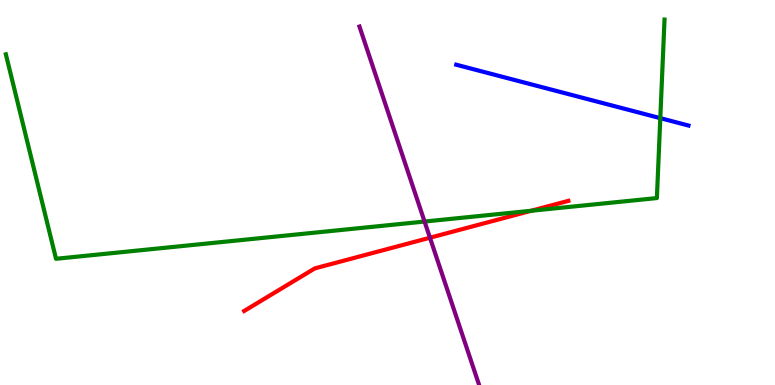[{'lines': ['blue', 'red'], 'intersections': []}, {'lines': ['green', 'red'], 'intersections': [{'x': 6.85, 'y': 4.53}]}, {'lines': ['purple', 'red'], 'intersections': [{'x': 5.55, 'y': 3.83}]}, {'lines': ['blue', 'green'], 'intersections': [{'x': 8.52, 'y': 6.93}]}, {'lines': ['blue', 'purple'], 'intersections': []}, {'lines': ['green', 'purple'], 'intersections': [{'x': 5.48, 'y': 4.25}]}]